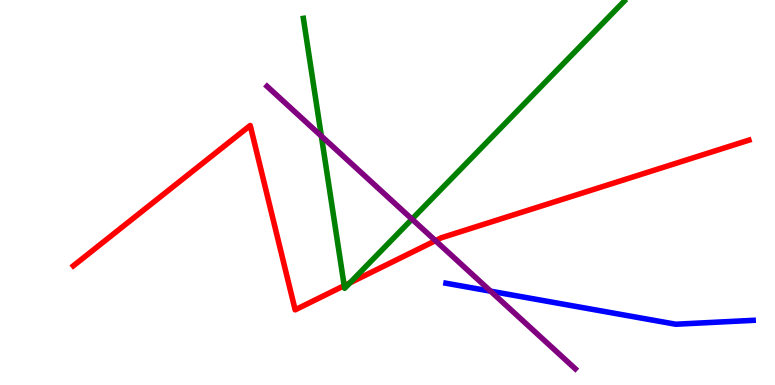[{'lines': ['blue', 'red'], 'intersections': []}, {'lines': ['green', 'red'], 'intersections': [{'x': 4.44, 'y': 2.58}, {'x': 4.52, 'y': 2.65}]}, {'lines': ['purple', 'red'], 'intersections': [{'x': 5.62, 'y': 3.75}]}, {'lines': ['blue', 'green'], 'intersections': []}, {'lines': ['blue', 'purple'], 'intersections': [{'x': 6.33, 'y': 2.44}]}, {'lines': ['green', 'purple'], 'intersections': [{'x': 4.15, 'y': 6.47}, {'x': 5.32, 'y': 4.31}]}]